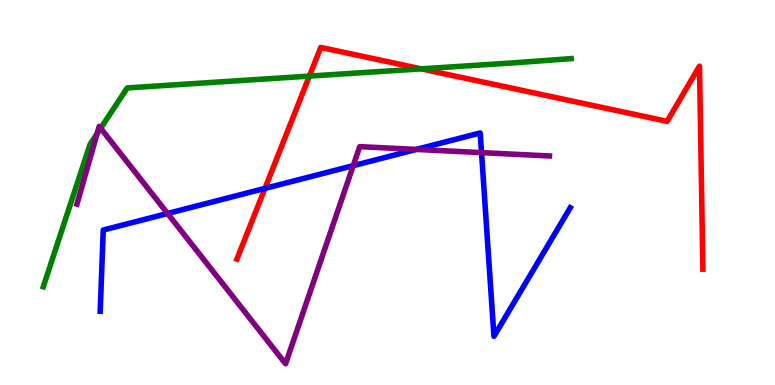[{'lines': ['blue', 'red'], 'intersections': [{'x': 3.42, 'y': 5.11}]}, {'lines': ['green', 'red'], 'intersections': [{'x': 3.99, 'y': 8.02}, {'x': 5.44, 'y': 8.21}]}, {'lines': ['purple', 'red'], 'intersections': []}, {'lines': ['blue', 'green'], 'intersections': []}, {'lines': ['blue', 'purple'], 'intersections': [{'x': 2.16, 'y': 4.45}, {'x': 4.56, 'y': 5.7}, {'x': 5.37, 'y': 6.12}, {'x': 6.21, 'y': 6.04}]}, {'lines': ['green', 'purple'], 'intersections': [{'x': 1.25, 'y': 6.53}, {'x': 1.3, 'y': 6.67}]}]